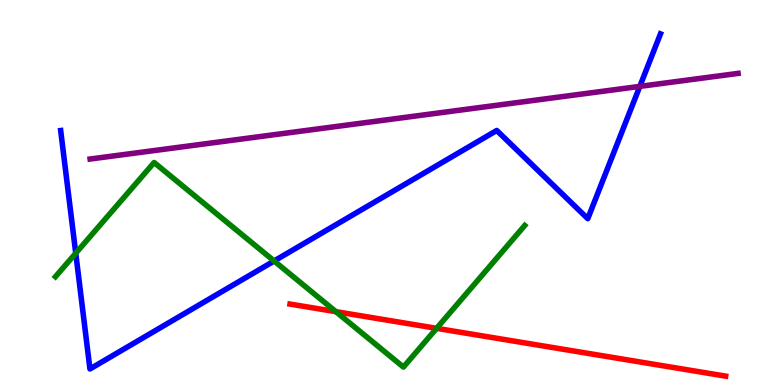[{'lines': ['blue', 'red'], 'intersections': []}, {'lines': ['green', 'red'], 'intersections': [{'x': 4.33, 'y': 1.9}, {'x': 5.63, 'y': 1.47}]}, {'lines': ['purple', 'red'], 'intersections': []}, {'lines': ['blue', 'green'], 'intersections': [{'x': 0.977, 'y': 3.42}, {'x': 3.54, 'y': 3.22}]}, {'lines': ['blue', 'purple'], 'intersections': [{'x': 8.26, 'y': 7.76}]}, {'lines': ['green', 'purple'], 'intersections': []}]